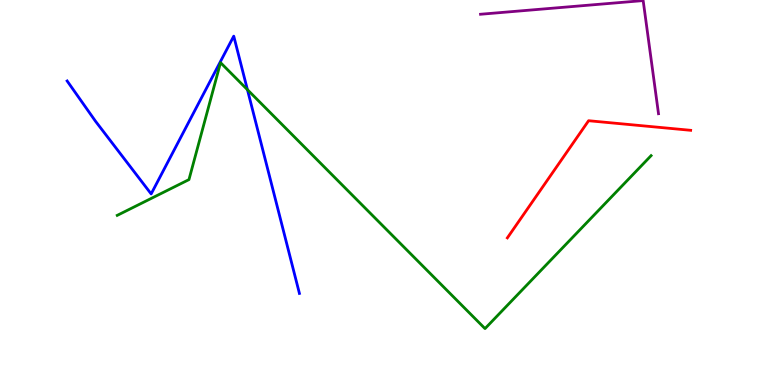[{'lines': ['blue', 'red'], 'intersections': []}, {'lines': ['green', 'red'], 'intersections': []}, {'lines': ['purple', 'red'], 'intersections': []}, {'lines': ['blue', 'green'], 'intersections': [{'x': 3.19, 'y': 7.67}]}, {'lines': ['blue', 'purple'], 'intersections': []}, {'lines': ['green', 'purple'], 'intersections': []}]